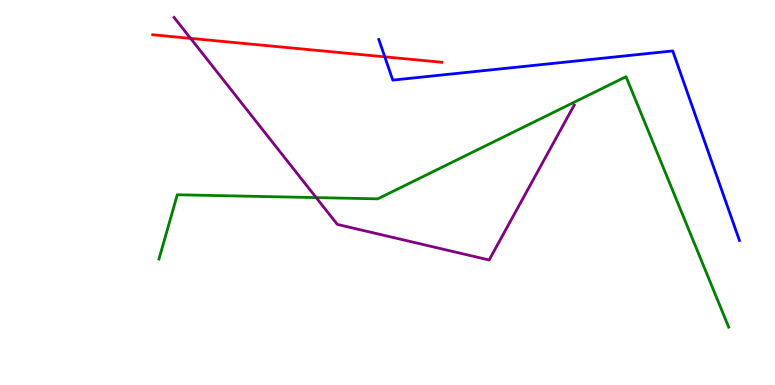[{'lines': ['blue', 'red'], 'intersections': [{'x': 4.96, 'y': 8.52}]}, {'lines': ['green', 'red'], 'intersections': []}, {'lines': ['purple', 'red'], 'intersections': [{'x': 2.46, 'y': 9.0}]}, {'lines': ['blue', 'green'], 'intersections': []}, {'lines': ['blue', 'purple'], 'intersections': []}, {'lines': ['green', 'purple'], 'intersections': [{'x': 4.08, 'y': 4.87}]}]